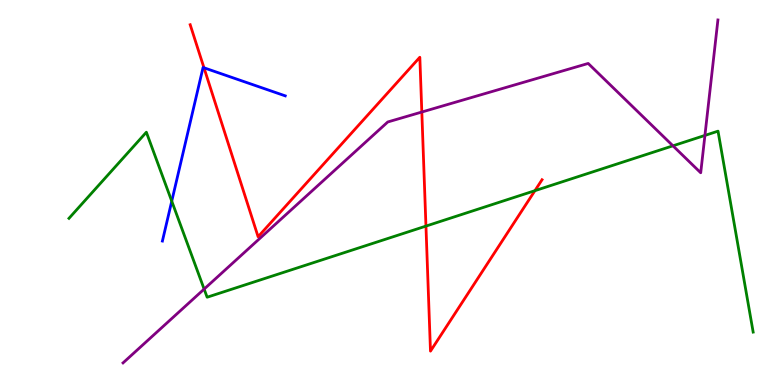[{'lines': ['blue', 'red'], 'intersections': [{'x': 2.63, 'y': 8.24}]}, {'lines': ['green', 'red'], 'intersections': [{'x': 5.5, 'y': 4.13}, {'x': 6.9, 'y': 5.05}]}, {'lines': ['purple', 'red'], 'intersections': [{'x': 5.44, 'y': 7.09}]}, {'lines': ['blue', 'green'], 'intersections': [{'x': 2.22, 'y': 4.78}]}, {'lines': ['blue', 'purple'], 'intersections': []}, {'lines': ['green', 'purple'], 'intersections': [{'x': 2.63, 'y': 2.49}, {'x': 8.68, 'y': 6.21}, {'x': 9.1, 'y': 6.48}]}]